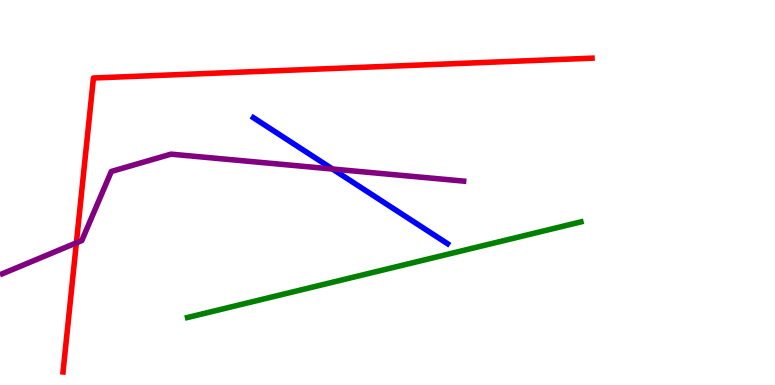[{'lines': ['blue', 'red'], 'intersections': []}, {'lines': ['green', 'red'], 'intersections': []}, {'lines': ['purple', 'red'], 'intersections': [{'x': 0.986, 'y': 3.69}]}, {'lines': ['blue', 'green'], 'intersections': []}, {'lines': ['blue', 'purple'], 'intersections': [{'x': 4.29, 'y': 5.61}]}, {'lines': ['green', 'purple'], 'intersections': []}]